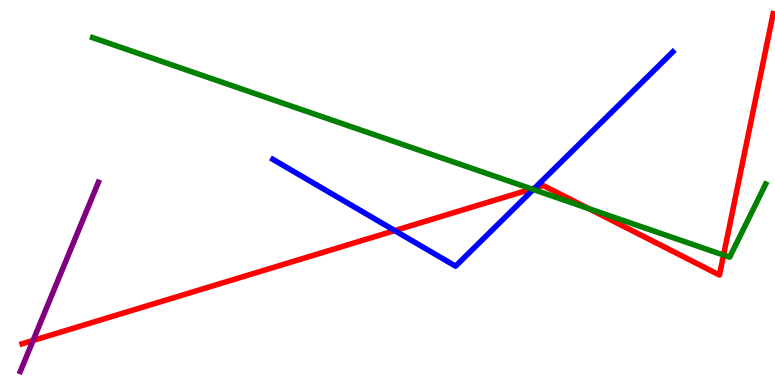[{'lines': ['blue', 'red'], 'intersections': [{'x': 5.09, 'y': 4.01}, {'x': 6.9, 'y': 5.12}]}, {'lines': ['green', 'red'], 'intersections': [{'x': 6.86, 'y': 5.09}, {'x': 7.59, 'y': 4.58}, {'x': 9.34, 'y': 3.37}]}, {'lines': ['purple', 'red'], 'intersections': [{'x': 0.427, 'y': 1.16}]}, {'lines': ['blue', 'green'], 'intersections': [{'x': 6.88, 'y': 5.08}]}, {'lines': ['blue', 'purple'], 'intersections': []}, {'lines': ['green', 'purple'], 'intersections': []}]